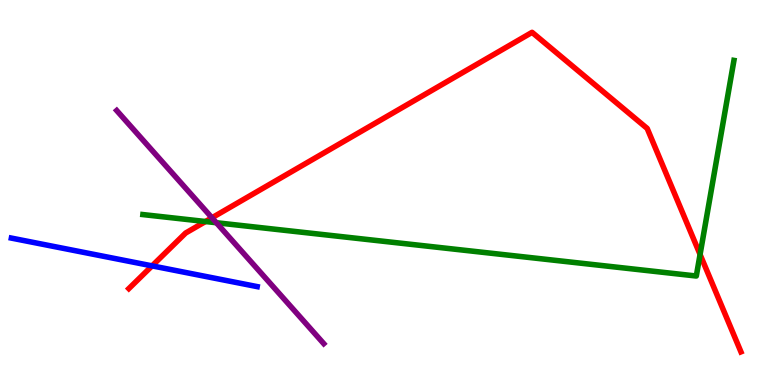[{'lines': ['blue', 'red'], 'intersections': [{'x': 1.96, 'y': 3.09}]}, {'lines': ['green', 'red'], 'intersections': [{'x': 2.65, 'y': 4.25}, {'x': 9.03, 'y': 3.39}]}, {'lines': ['purple', 'red'], 'intersections': [{'x': 2.73, 'y': 4.34}]}, {'lines': ['blue', 'green'], 'intersections': []}, {'lines': ['blue', 'purple'], 'intersections': []}, {'lines': ['green', 'purple'], 'intersections': [{'x': 2.79, 'y': 4.21}]}]